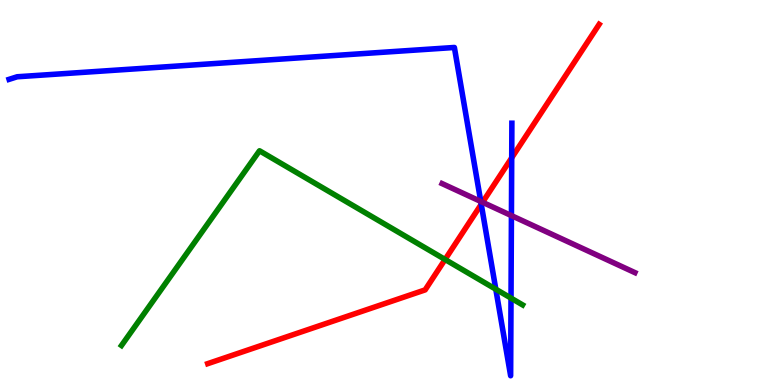[{'lines': ['blue', 'red'], 'intersections': [{'x': 6.21, 'y': 4.69}, {'x': 6.6, 'y': 5.9}]}, {'lines': ['green', 'red'], 'intersections': [{'x': 5.74, 'y': 3.26}]}, {'lines': ['purple', 'red'], 'intersections': [{'x': 6.23, 'y': 4.75}]}, {'lines': ['blue', 'green'], 'intersections': [{'x': 6.4, 'y': 2.49}, {'x': 6.59, 'y': 2.26}]}, {'lines': ['blue', 'purple'], 'intersections': [{'x': 6.2, 'y': 4.77}, {'x': 6.6, 'y': 4.4}]}, {'lines': ['green', 'purple'], 'intersections': []}]